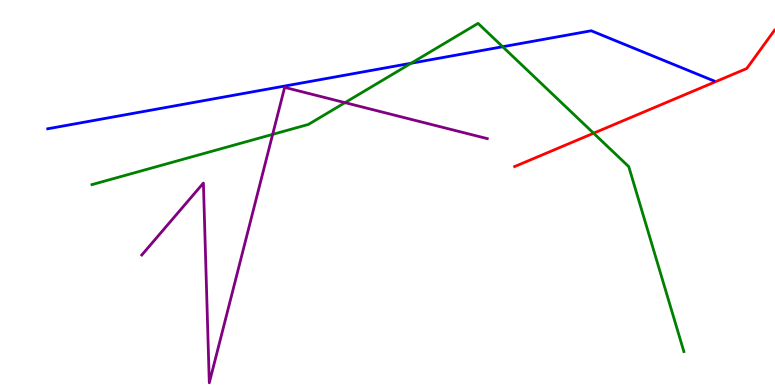[{'lines': ['blue', 'red'], 'intersections': []}, {'lines': ['green', 'red'], 'intersections': [{'x': 7.66, 'y': 6.54}]}, {'lines': ['purple', 'red'], 'intersections': []}, {'lines': ['blue', 'green'], 'intersections': [{'x': 5.31, 'y': 8.36}, {'x': 6.49, 'y': 8.79}]}, {'lines': ['blue', 'purple'], 'intersections': []}, {'lines': ['green', 'purple'], 'intersections': [{'x': 3.52, 'y': 6.51}, {'x': 4.45, 'y': 7.33}]}]